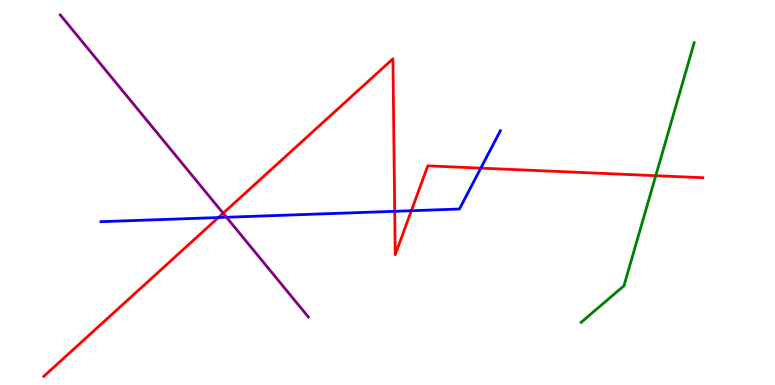[{'lines': ['blue', 'red'], 'intersections': [{'x': 2.82, 'y': 4.35}, {'x': 5.09, 'y': 4.51}, {'x': 5.31, 'y': 4.53}, {'x': 6.2, 'y': 5.63}]}, {'lines': ['green', 'red'], 'intersections': [{'x': 8.46, 'y': 5.44}]}, {'lines': ['purple', 'red'], 'intersections': [{'x': 2.88, 'y': 4.46}]}, {'lines': ['blue', 'green'], 'intersections': []}, {'lines': ['blue', 'purple'], 'intersections': [{'x': 2.92, 'y': 4.36}]}, {'lines': ['green', 'purple'], 'intersections': []}]